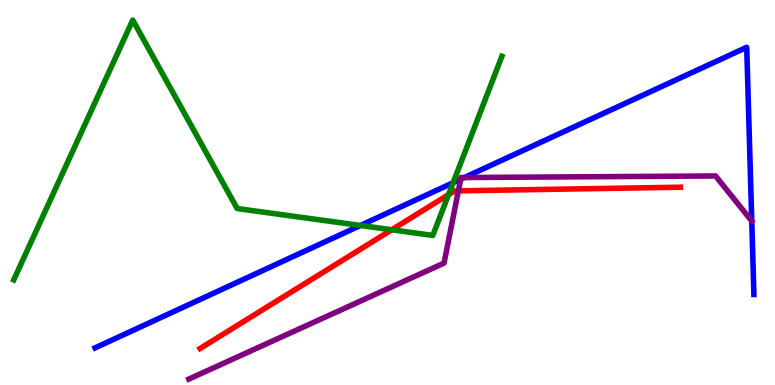[{'lines': ['blue', 'red'], 'intersections': []}, {'lines': ['green', 'red'], 'intersections': [{'x': 5.05, 'y': 4.03}, {'x': 5.79, 'y': 4.95}]}, {'lines': ['purple', 'red'], 'intersections': [{'x': 5.91, 'y': 5.04}]}, {'lines': ['blue', 'green'], 'intersections': [{'x': 4.65, 'y': 4.14}, {'x': 5.85, 'y': 5.25}]}, {'lines': ['blue', 'purple'], 'intersections': [{'x': 5.94, 'y': 5.34}, {'x': 5.99, 'y': 5.39}, {'x': 9.7, 'y': 4.26}]}, {'lines': ['green', 'purple'], 'intersections': []}]